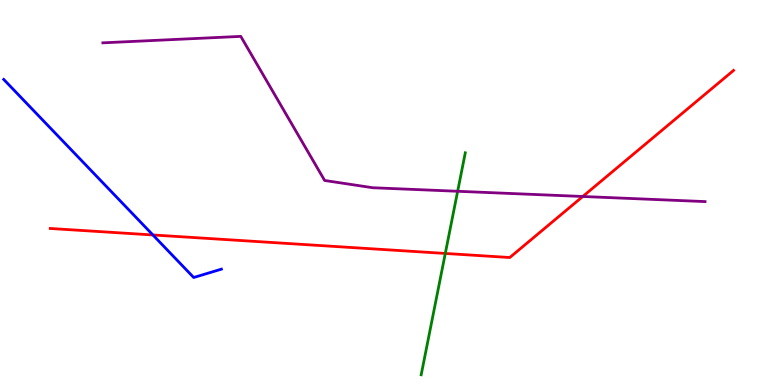[{'lines': ['blue', 'red'], 'intersections': [{'x': 1.97, 'y': 3.9}]}, {'lines': ['green', 'red'], 'intersections': [{'x': 5.75, 'y': 3.42}]}, {'lines': ['purple', 'red'], 'intersections': [{'x': 7.52, 'y': 4.9}]}, {'lines': ['blue', 'green'], 'intersections': []}, {'lines': ['blue', 'purple'], 'intersections': []}, {'lines': ['green', 'purple'], 'intersections': [{'x': 5.91, 'y': 5.03}]}]